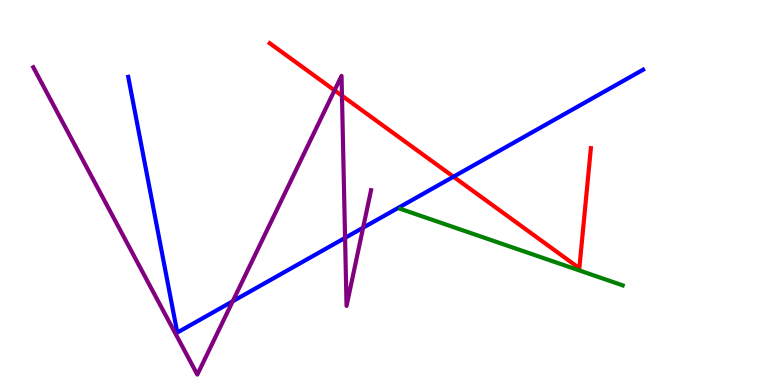[{'lines': ['blue', 'red'], 'intersections': [{'x': 5.85, 'y': 5.41}]}, {'lines': ['green', 'red'], 'intersections': []}, {'lines': ['purple', 'red'], 'intersections': [{'x': 4.32, 'y': 7.65}, {'x': 4.41, 'y': 7.51}]}, {'lines': ['blue', 'green'], 'intersections': []}, {'lines': ['blue', 'purple'], 'intersections': [{'x': 3.0, 'y': 2.17}, {'x': 4.45, 'y': 3.82}, {'x': 4.69, 'y': 4.09}]}, {'lines': ['green', 'purple'], 'intersections': []}]